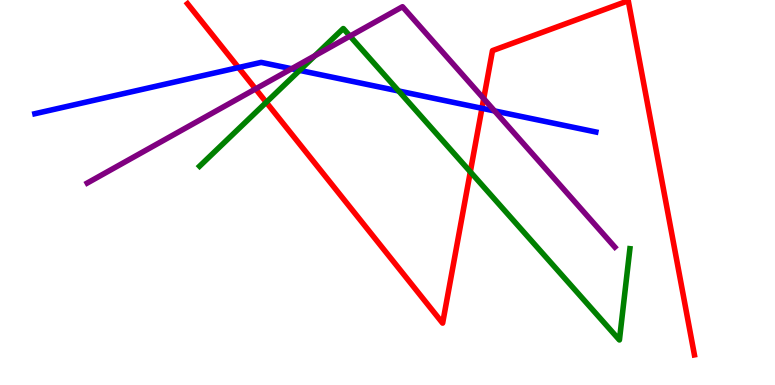[{'lines': ['blue', 'red'], 'intersections': [{'x': 3.08, 'y': 8.25}, {'x': 6.22, 'y': 7.19}]}, {'lines': ['green', 'red'], 'intersections': [{'x': 3.44, 'y': 7.34}, {'x': 6.07, 'y': 5.54}]}, {'lines': ['purple', 'red'], 'intersections': [{'x': 3.3, 'y': 7.69}, {'x': 6.24, 'y': 7.44}]}, {'lines': ['blue', 'green'], 'intersections': [{'x': 3.87, 'y': 8.17}, {'x': 5.14, 'y': 7.64}]}, {'lines': ['blue', 'purple'], 'intersections': [{'x': 3.76, 'y': 8.21}, {'x': 6.38, 'y': 7.12}]}, {'lines': ['green', 'purple'], 'intersections': [{'x': 4.06, 'y': 8.55}, {'x': 4.52, 'y': 9.06}]}]